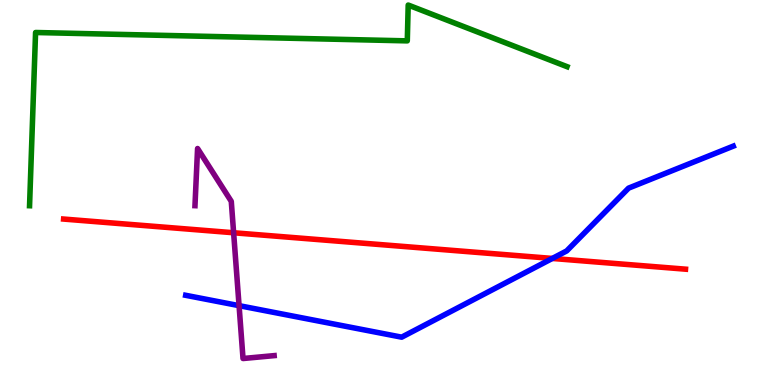[{'lines': ['blue', 'red'], 'intersections': [{'x': 7.13, 'y': 3.29}]}, {'lines': ['green', 'red'], 'intersections': []}, {'lines': ['purple', 'red'], 'intersections': [{'x': 3.01, 'y': 3.95}]}, {'lines': ['blue', 'green'], 'intersections': []}, {'lines': ['blue', 'purple'], 'intersections': [{'x': 3.08, 'y': 2.06}]}, {'lines': ['green', 'purple'], 'intersections': []}]